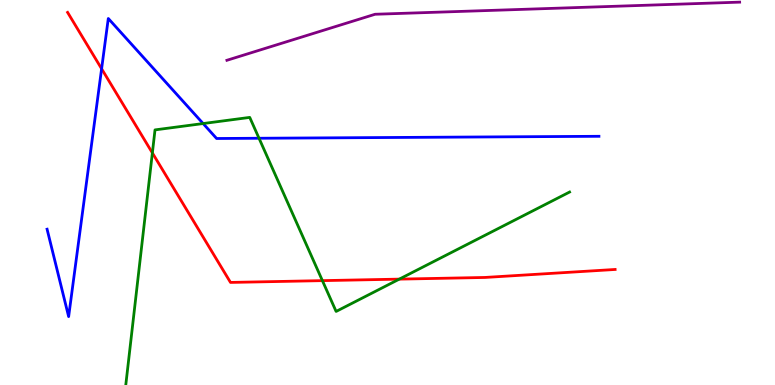[{'lines': ['blue', 'red'], 'intersections': [{'x': 1.31, 'y': 8.21}]}, {'lines': ['green', 'red'], 'intersections': [{'x': 1.97, 'y': 6.03}, {'x': 4.16, 'y': 2.71}, {'x': 5.15, 'y': 2.75}]}, {'lines': ['purple', 'red'], 'intersections': []}, {'lines': ['blue', 'green'], 'intersections': [{'x': 2.62, 'y': 6.79}, {'x': 3.34, 'y': 6.41}]}, {'lines': ['blue', 'purple'], 'intersections': []}, {'lines': ['green', 'purple'], 'intersections': []}]